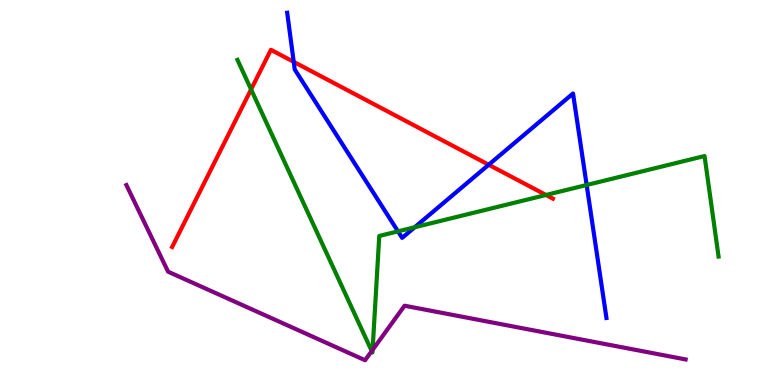[{'lines': ['blue', 'red'], 'intersections': [{'x': 3.79, 'y': 8.39}, {'x': 6.31, 'y': 5.72}]}, {'lines': ['green', 'red'], 'intersections': [{'x': 3.24, 'y': 7.68}, {'x': 7.05, 'y': 4.94}]}, {'lines': ['purple', 'red'], 'intersections': []}, {'lines': ['blue', 'green'], 'intersections': [{'x': 5.14, 'y': 3.99}, {'x': 5.35, 'y': 4.1}, {'x': 7.57, 'y': 5.19}]}, {'lines': ['blue', 'purple'], 'intersections': []}, {'lines': ['green', 'purple'], 'intersections': [{'x': 4.8, 'y': 0.882}, {'x': 4.81, 'y': 0.912}]}]